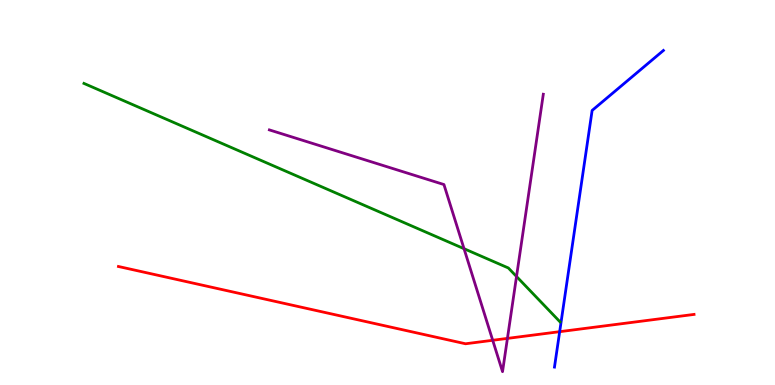[{'lines': ['blue', 'red'], 'intersections': [{'x': 7.22, 'y': 1.38}]}, {'lines': ['green', 'red'], 'intersections': []}, {'lines': ['purple', 'red'], 'intersections': [{'x': 6.36, 'y': 1.16}, {'x': 6.55, 'y': 1.21}]}, {'lines': ['blue', 'green'], 'intersections': []}, {'lines': ['blue', 'purple'], 'intersections': []}, {'lines': ['green', 'purple'], 'intersections': [{'x': 5.99, 'y': 3.54}, {'x': 6.66, 'y': 2.82}]}]